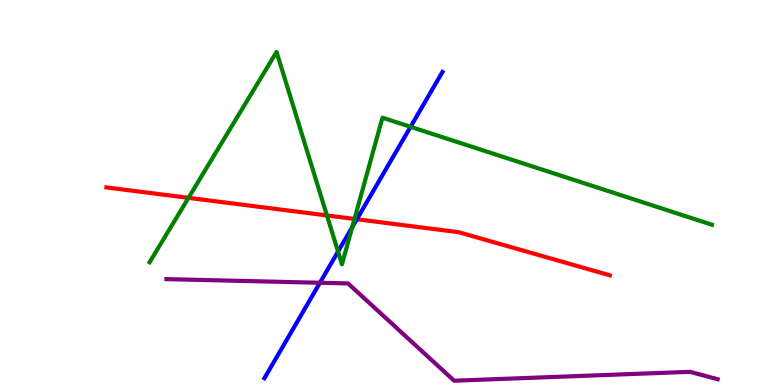[{'lines': ['blue', 'red'], 'intersections': [{'x': 4.6, 'y': 4.31}]}, {'lines': ['green', 'red'], 'intersections': [{'x': 2.43, 'y': 4.86}, {'x': 4.22, 'y': 4.4}, {'x': 4.57, 'y': 4.31}]}, {'lines': ['purple', 'red'], 'intersections': []}, {'lines': ['blue', 'green'], 'intersections': [{'x': 4.36, 'y': 3.47}, {'x': 4.54, 'y': 4.1}, {'x': 5.3, 'y': 6.71}]}, {'lines': ['blue', 'purple'], 'intersections': [{'x': 4.13, 'y': 2.66}]}, {'lines': ['green', 'purple'], 'intersections': []}]